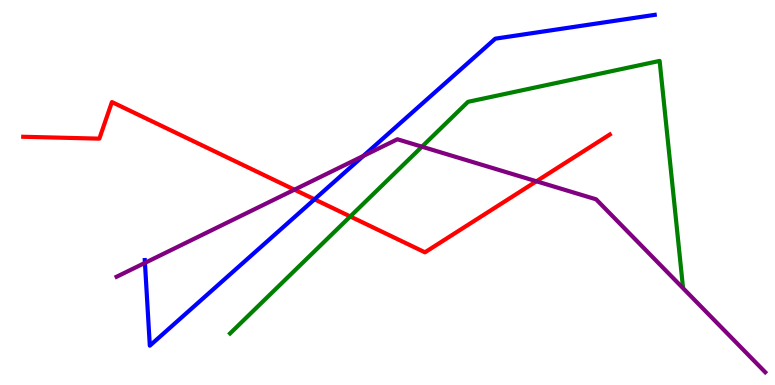[{'lines': ['blue', 'red'], 'intersections': [{'x': 4.06, 'y': 4.82}]}, {'lines': ['green', 'red'], 'intersections': [{'x': 4.52, 'y': 4.38}]}, {'lines': ['purple', 'red'], 'intersections': [{'x': 3.8, 'y': 5.07}, {'x': 6.92, 'y': 5.29}]}, {'lines': ['blue', 'green'], 'intersections': []}, {'lines': ['blue', 'purple'], 'intersections': [{'x': 1.87, 'y': 3.17}, {'x': 4.69, 'y': 5.95}]}, {'lines': ['green', 'purple'], 'intersections': [{'x': 5.44, 'y': 6.19}]}]